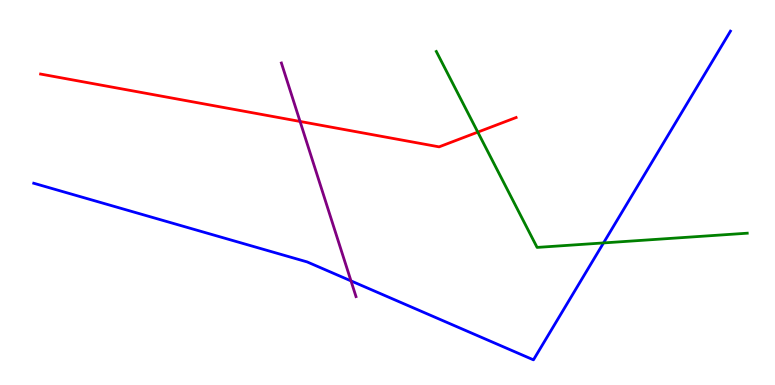[{'lines': ['blue', 'red'], 'intersections': []}, {'lines': ['green', 'red'], 'intersections': [{'x': 6.17, 'y': 6.57}]}, {'lines': ['purple', 'red'], 'intersections': [{'x': 3.87, 'y': 6.85}]}, {'lines': ['blue', 'green'], 'intersections': [{'x': 7.79, 'y': 3.69}]}, {'lines': ['blue', 'purple'], 'intersections': [{'x': 4.53, 'y': 2.7}]}, {'lines': ['green', 'purple'], 'intersections': []}]